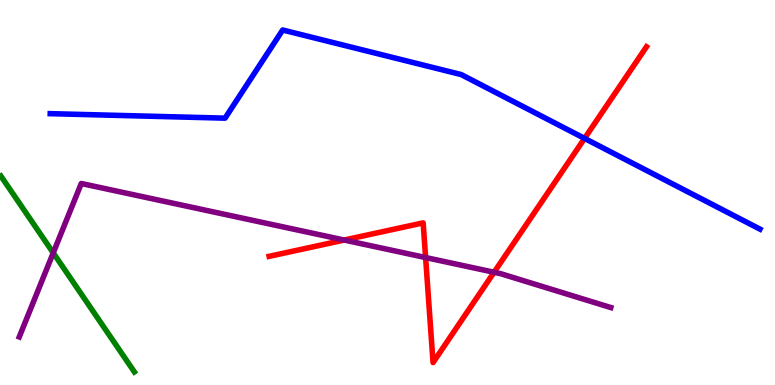[{'lines': ['blue', 'red'], 'intersections': [{'x': 7.54, 'y': 6.41}]}, {'lines': ['green', 'red'], 'intersections': []}, {'lines': ['purple', 'red'], 'intersections': [{'x': 4.44, 'y': 3.77}, {'x': 5.49, 'y': 3.31}, {'x': 6.38, 'y': 2.93}]}, {'lines': ['blue', 'green'], 'intersections': []}, {'lines': ['blue', 'purple'], 'intersections': []}, {'lines': ['green', 'purple'], 'intersections': [{'x': 0.687, 'y': 3.43}]}]